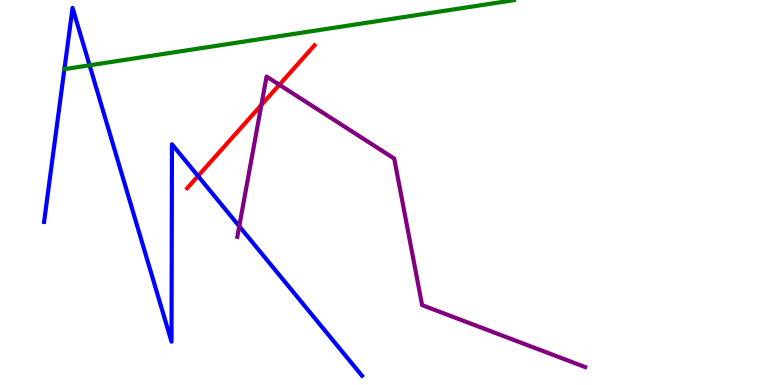[{'lines': ['blue', 'red'], 'intersections': [{'x': 2.56, 'y': 5.43}]}, {'lines': ['green', 'red'], 'intersections': []}, {'lines': ['purple', 'red'], 'intersections': [{'x': 3.37, 'y': 7.27}, {'x': 3.6, 'y': 7.8}]}, {'lines': ['blue', 'green'], 'intersections': [{'x': 0.831, 'y': 8.2}, {'x': 1.16, 'y': 8.3}]}, {'lines': ['blue', 'purple'], 'intersections': [{'x': 3.09, 'y': 4.12}]}, {'lines': ['green', 'purple'], 'intersections': []}]